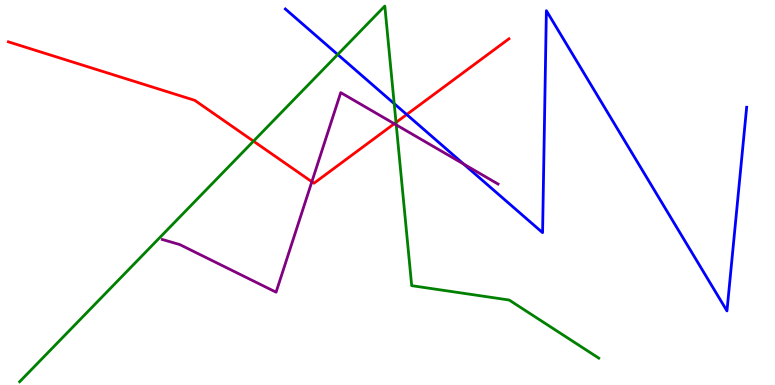[{'lines': ['blue', 'red'], 'intersections': [{'x': 5.25, 'y': 7.03}]}, {'lines': ['green', 'red'], 'intersections': [{'x': 3.27, 'y': 6.33}, {'x': 5.11, 'y': 6.82}]}, {'lines': ['purple', 'red'], 'intersections': [{'x': 4.02, 'y': 5.28}, {'x': 5.09, 'y': 6.79}]}, {'lines': ['blue', 'green'], 'intersections': [{'x': 4.36, 'y': 8.58}, {'x': 5.09, 'y': 7.31}]}, {'lines': ['blue', 'purple'], 'intersections': [{'x': 5.98, 'y': 5.74}]}, {'lines': ['green', 'purple'], 'intersections': [{'x': 5.11, 'y': 6.76}]}]